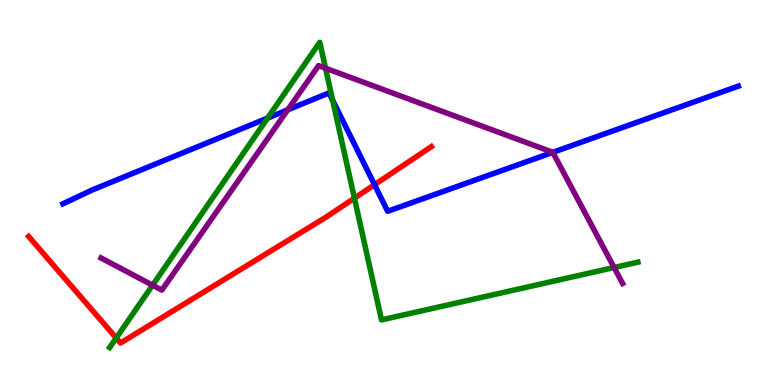[{'lines': ['blue', 'red'], 'intersections': [{'x': 4.83, 'y': 5.2}]}, {'lines': ['green', 'red'], 'intersections': [{'x': 1.5, 'y': 1.22}, {'x': 4.57, 'y': 4.85}]}, {'lines': ['purple', 'red'], 'intersections': []}, {'lines': ['blue', 'green'], 'intersections': [{'x': 3.45, 'y': 6.93}, {'x': 4.29, 'y': 7.39}]}, {'lines': ['blue', 'purple'], 'intersections': [{'x': 3.71, 'y': 7.15}, {'x': 7.13, 'y': 6.04}]}, {'lines': ['green', 'purple'], 'intersections': [{'x': 1.97, 'y': 2.59}, {'x': 4.2, 'y': 8.23}, {'x': 7.92, 'y': 3.05}]}]